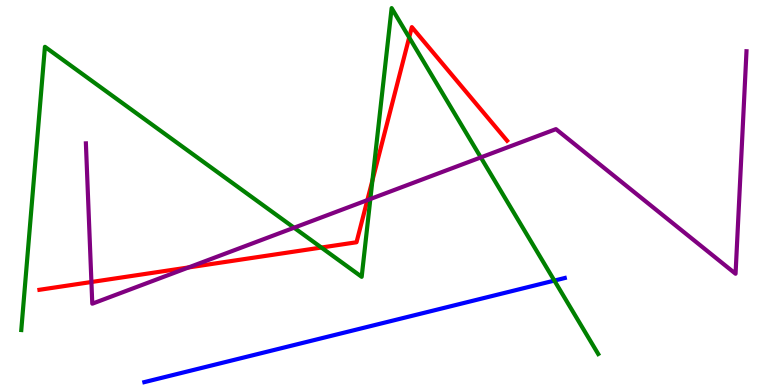[{'lines': ['blue', 'red'], 'intersections': []}, {'lines': ['green', 'red'], 'intersections': [{'x': 4.15, 'y': 3.57}, {'x': 4.81, 'y': 5.31}, {'x': 5.28, 'y': 9.03}]}, {'lines': ['purple', 'red'], 'intersections': [{'x': 1.18, 'y': 2.68}, {'x': 2.43, 'y': 3.05}, {'x': 4.74, 'y': 4.8}]}, {'lines': ['blue', 'green'], 'intersections': [{'x': 7.15, 'y': 2.71}]}, {'lines': ['blue', 'purple'], 'intersections': []}, {'lines': ['green', 'purple'], 'intersections': [{'x': 3.79, 'y': 4.09}, {'x': 4.78, 'y': 4.83}, {'x': 6.2, 'y': 5.91}]}]